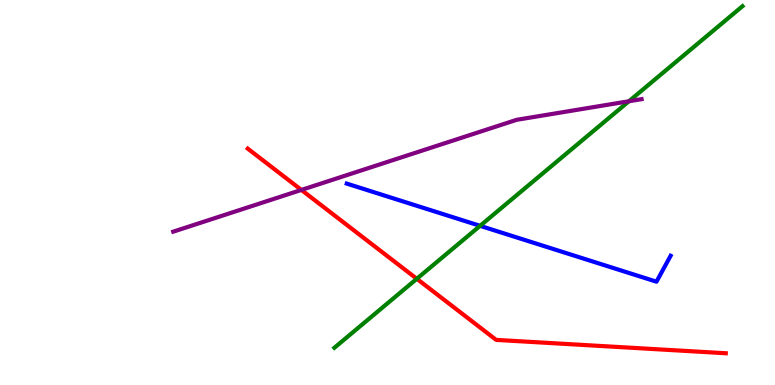[{'lines': ['blue', 'red'], 'intersections': []}, {'lines': ['green', 'red'], 'intersections': [{'x': 5.38, 'y': 2.76}]}, {'lines': ['purple', 'red'], 'intersections': [{'x': 3.89, 'y': 5.07}]}, {'lines': ['blue', 'green'], 'intersections': [{'x': 6.19, 'y': 4.13}]}, {'lines': ['blue', 'purple'], 'intersections': []}, {'lines': ['green', 'purple'], 'intersections': [{'x': 8.12, 'y': 7.37}]}]